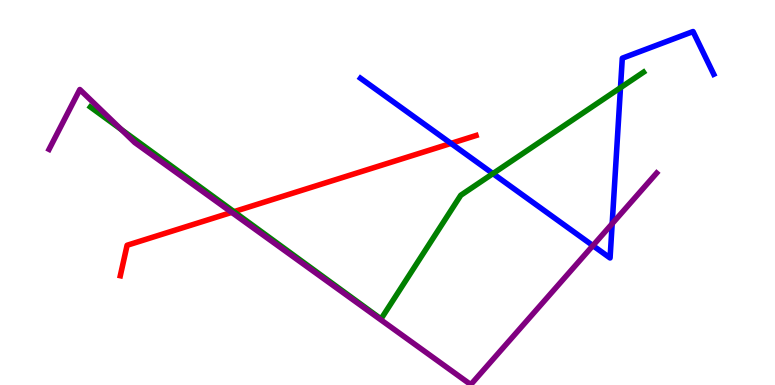[{'lines': ['blue', 'red'], 'intersections': [{'x': 5.82, 'y': 6.28}]}, {'lines': ['green', 'red'], 'intersections': [{'x': 3.02, 'y': 4.5}]}, {'lines': ['purple', 'red'], 'intersections': [{'x': 2.99, 'y': 4.48}]}, {'lines': ['blue', 'green'], 'intersections': [{'x': 6.36, 'y': 5.49}, {'x': 8.01, 'y': 7.72}]}, {'lines': ['blue', 'purple'], 'intersections': [{'x': 7.65, 'y': 3.62}, {'x': 7.9, 'y': 4.19}]}, {'lines': ['green', 'purple'], 'intersections': [{'x': 1.56, 'y': 6.64}]}]